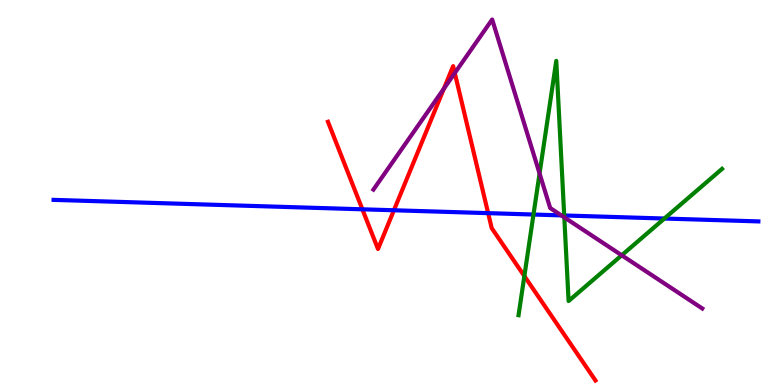[{'lines': ['blue', 'red'], 'intersections': [{'x': 4.68, 'y': 4.56}, {'x': 5.08, 'y': 4.54}, {'x': 6.3, 'y': 4.46}]}, {'lines': ['green', 'red'], 'intersections': [{'x': 6.77, 'y': 2.83}]}, {'lines': ['purple', 'red'], 'intersections': [{'x': 5.73, 'y': 7.7}, {'x': 5.87, 'y': 8.1}]}, {'lines': ['blue', 'green'], 'intersections': [{'x': 6.88, 'y': 4.43}, {'x': 7.28, 'y': 4.4}, {'x': 8.57, 'y': 4.32}]}, {'lines': ['blue', 'purple'], 'intersections': [{'x': 7.24, 'y': 4.41}]}, {'lines': ['green', 'purple'], 'intersections': [{'x': 6.96, 'y': 5.49}, {'x': 7.28, 'y': 4.35}, {'x': 8.02, 'y': 3.37}]}]